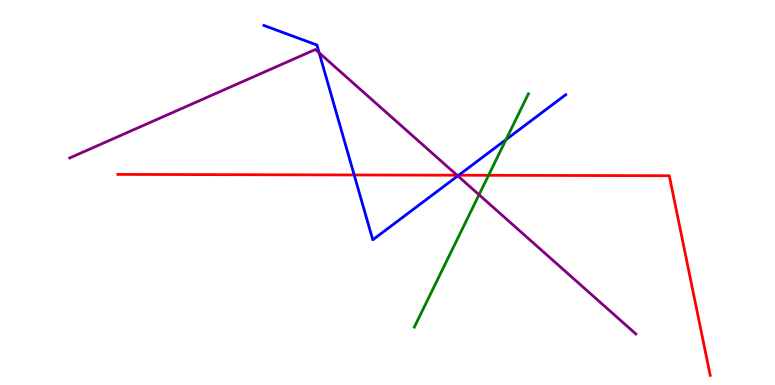[{'lines': ['blue', 'red'], 'intersections': [{'x': 4.57, 'y': 5.46}, {'x': 5.92, 'y': 5.45}]}, {'lines': ['green', 'red'], 'intersections': [{'x': 6.3, 'y': 5.45}]}, {'lines': ['purple', 'red'], 'intersections': [{'x': 5.9, 'y': 5.45}]}, {'lines': ['blue', 'green'], 'intersections': [{'x': 6.53, 'y': 6.37}]}, {'lines': ['blue', 'purple'], 'intersections': [{'x': 4.12, 'y': 8.63}, {'x': 5.91, 'y': 5.43}]}, {'lines': ['green', 'purple'], 'intersections': [{'x': 6.18, 'y': 4.94}]}]